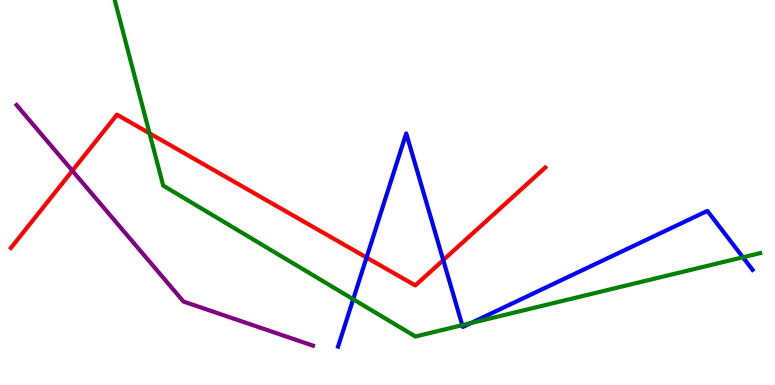[{'lines': ['blue', 'red'], 'intersections': [{'x': 4.73, 'y': 3.31}, {'x': 5.72, 'y': 3.24}]}, {'lines': ['green', 'red'], 'intersections': [{'x': 1.93, 'y': 6.54}]}, {'lines': ['purple', 'red'], 'intersections': [{'x': 0.934, 'y': 5.57}]}, {'lines': ['blue', 'green'], 'intersections': [{'x': 4.56, 'y': 2.23}, {'x': 5.96, 'y': 1.55}, {'x': 6.08, 'y': 1.61}, {'x': 9.59, 'y': 3.32}]}, {'lines': ['blue', 'purple'], 'intersections': []}, {'lines': ['green', 'purple'], 'intersections': []}]